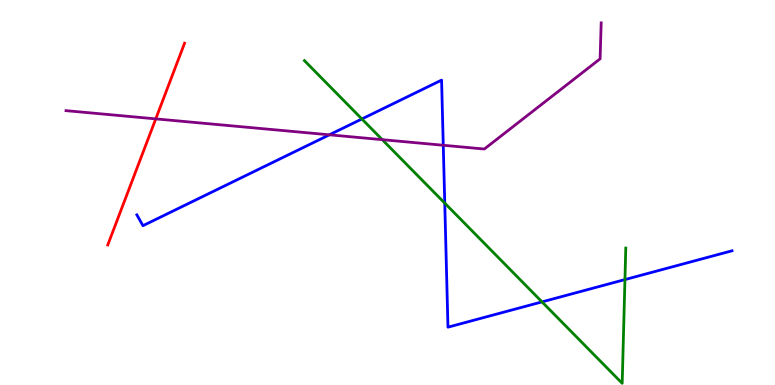[{'lines': ['blue', 'red'], 'intersections': []}, {'lines': ['green', 'red'], 'intersections': []}, {'lines': ['purple', 'red'], 'intersections': [{'x': 2.01, 'y': 6.91}]}, {'lines': ['blue', 'green'], 'intersections': [{'x': 4.67, 'y': 6.91}, {'x': 5.74, 'y': 4.72}, {'x': 6.99, 'y': 2.16}, {'x': 8.06, 'y': 2.74}]}, {'lines': ['blue', 'purple'], 'intersections': [{'x': 4.25, 'y': 6.5}, {'x': 5.72, 'y': 6.23}]}, {'lines': ['green', 'purple'], 'intersections': [{'x': 4.93, 'y': 6.37}]}]